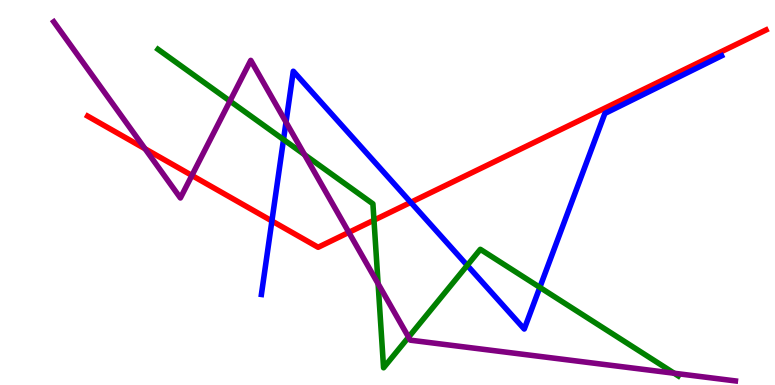[{'lines': ['blue', 'red'], 'intersections': [{'x': 3.51, 'y': 4.26}, {'x': 5.3, 'y': 4.74}]}, {'lines': ['green', 'red'], 'intersections': [{'x': 4.83, 'y': 4.28}]}, {'lines': ['purple', 'red'], 'intersections': [{'x': 1.87, 'y': 6.14}, {'x': 2.48, 'y': 5.44}, {'x': 4.5, 'y': 3.96}]}, {'lines': ['blue', 'green'], 'intersections': [{'x': 3.66, 'y': 6.37}, {'x': 6.03, 'y': 3.11}, {'x': 6.97, 'y': 2.54}]}, {'lines': ['blue', 'purple'], 'intersections': [{'x': 3.69, 'y': 6.83}]}, {'lines': ['green', 'purple'], 'intersections': [{'x': 2.97, 'y': 7.38}, {'x': 3.93, 'y': 5.98}, {'x': 4.88, 'y': 2.63}, {'x': 5.27, 'y': 1.24}, {'x': 8.7, 'y': 0.305}]}]